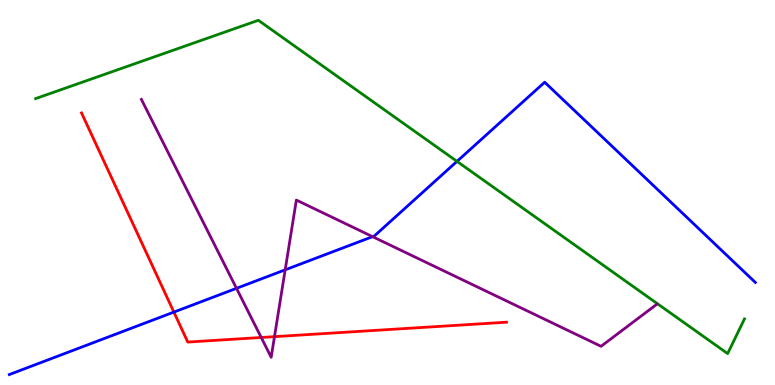[{'lines': ['blue', 'red'], 'intersections': [{'x': 2.24, 'y': 1.89}]}, {'lines': ['green', 'red'], 'intersections': []}, {'lines': ['purple', 'red'], 'intersections': [{'x': 3.37, 'y': 1.23}, {'x': 3.54, 'y': 1.26}]}, {'lines': ['blue', 'green'], 'intersections': [{'x': 5.9, 'y': 5.81}]}, {'lines': ['blue', 'purple'], 'intersections': [{'x': 3.05, 'y': 2.51}, {'x': 3.68, 'y': 2.99}, {'x': 4.81, 'y': 3.85}]}, {'lines': ['green', 'purple'], 'intersections': []}]